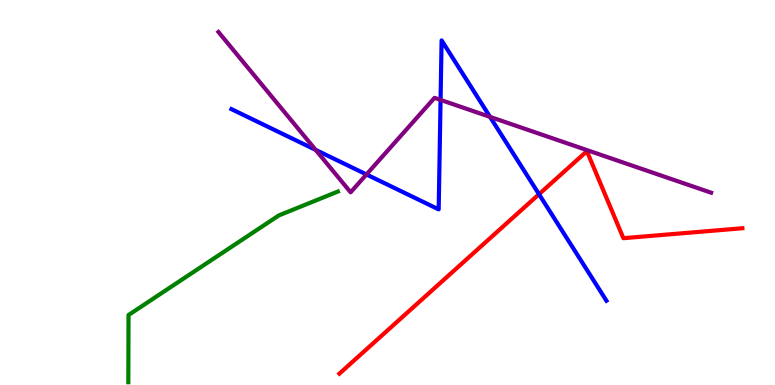[{'lines': ['blue', 'red'], 'intersections': [{'x': 6.95, 'y': 4.96}]}, {'lines': ['green', 'red'], 'intersections': []}, {'lines': ['purple', 'red'], 'intersections': []}, {'lines': ['blue', 'green'], 'intersections': []}, {'lines': ['blue', 'purple'], 'intersections': [{'x': 4.07, 'y': 6.11}, {'x': 4.73, 'y': 5.47}, {'x': 5.68, 'y': 7.4}, {'x': 6.32, 'y': 6.96}]}, {'lines': ['green', 'purple'], 'intersections': []}]